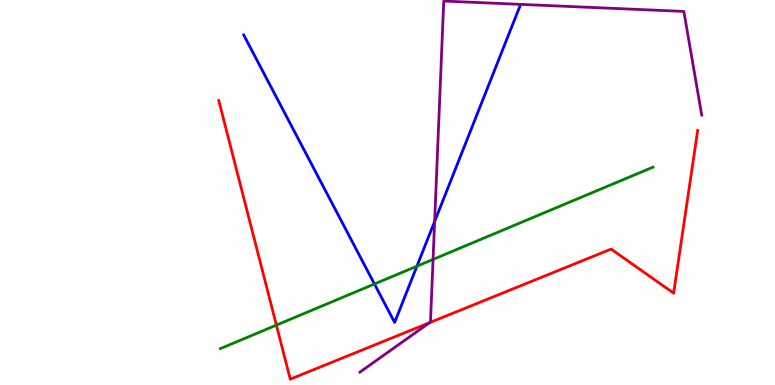[{'lines': ['blue', 'red'], 'intersections': []}, {'lines': ['green', 'red'], 'intersections': [{'x': 3.57, 'y': 1.56}]}, {'lines': ['purple', 'red'], 'intersections': [{'x': 5.54, 'y': 1.62}]}, {'lines': ['blue', 'green'], 'intersections': [{'x': 4.83, 'y': 2.62}, {'x': 5.38, 'y': 3.09}]}, {'lines': ['blue', 'purple'], 'intersections': [{'x': 5.61, 'y': 4.25}]}, {'lines': ['green', 'purple'], 'intersections': [{'x': 5.59, 'y': 3.26}]}]